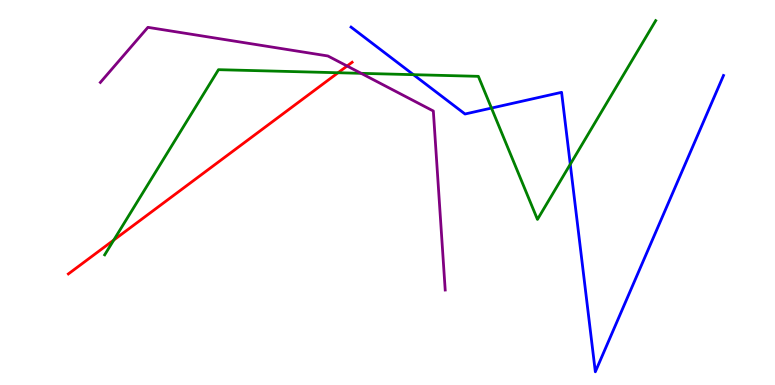[{'lines': ['blue', 'red'], 'intersections': []}, {'lines': ['green', 'red'], 'intersections': [{'x': 1.47, 'y': 3.77}, {'x': 4.36, 'y': 8.11}]}, {'lines': ['purple', 'red'], 'intersections': [{'x': 4.48, 'y': 8.29}]}, {'lines': ['blue', 'green'], 'intersections': [{'x': 5.33, 'y': 8.06}, {'x': 6.34, 'y': 7.19}, {'x': 7.36, 'y': 5.73}]}, {'lines': ['blue', 'purple'], 'intersections': []}, {'lines': ['green', 'purple'], 'intersections': [{'x': 4.66, 'y': 8.1}]}]